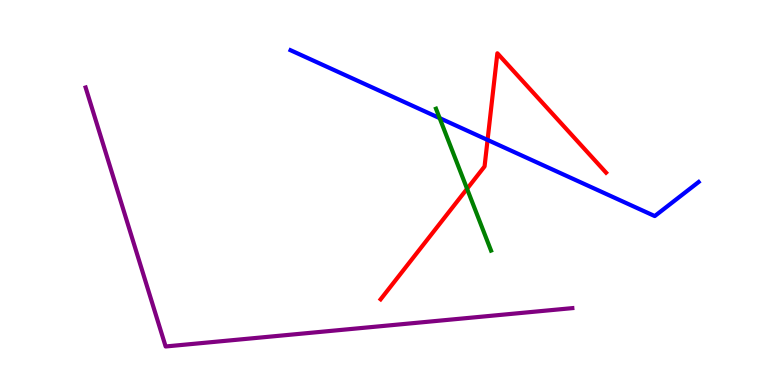[{'lines': ['blue', 'red'], 'intersections': [{'x': 6.29, 'y': 6.37}]}, {'lines': ['green', 'red'], 'intersections': [{'x': 6.03, 'y': 5.1}]}, {'lines': ['purple', 'red'], 'intersections': []}, {'lines': ['blue', 'green'], 'intersections': [{'x': 5.67, 'y': 6.93}]}, {'lines': ['blue', 'purple'], 'intersections': []}, {'lines': ['green', 'purple'], 'intersections': []}]